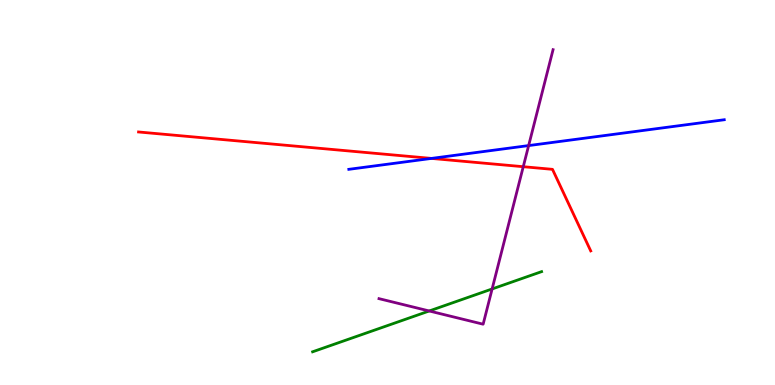[{'lines': ['blue', 'red'], 'intersections': [{'x': 5.57, 'y': 5.89}]}, {'lines': ['green', 'red'], 'intersections': []}, {'lines': ['purple', 'red'], 'intersections': [{'x': 6.75, 'y': 5.67}]}, {'lines': ['blue', 'green'], 'intersections': []}, {'lines': ['blue', 'purple'], 'intersections': [{'x': 6.82, 'y': 6.22}]}, {'lines': ['green', 'purple'], 'intersections': [{'x': 5.54, 'y': 1.92}, {'x': 6.35, 'y': 2.49}]}]